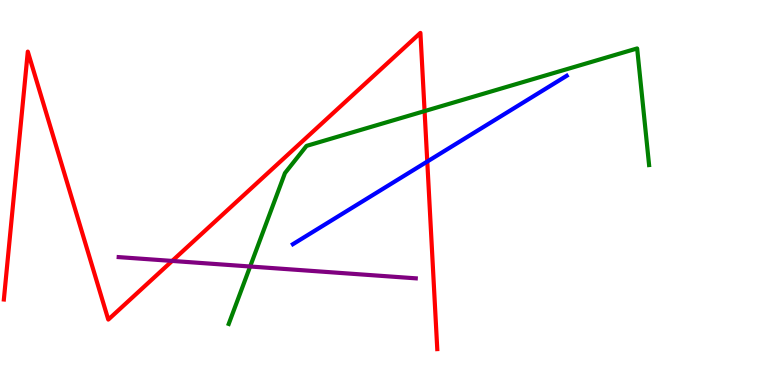[{'lines': ['blue', 'red'], 'intersections': [{'x': 5.51, 'y': 5.8}]}, {'lines': ['green', 'red'], 'intersections': [{'x': 5.48, 'y': 7.11}]}, {'lines': ['purple', 'red'], 'intersections': [{'x': 2.22, 'y': 3.22}]}, {'lines': ['blue', 'green'], 'intersections': []}, {'lines': ['blue', 'purple'], 'intersections': []}, {'lines': ['green', 'purple'], 'intersections': [{'x': 3.23, 'y': 3.08}]}]